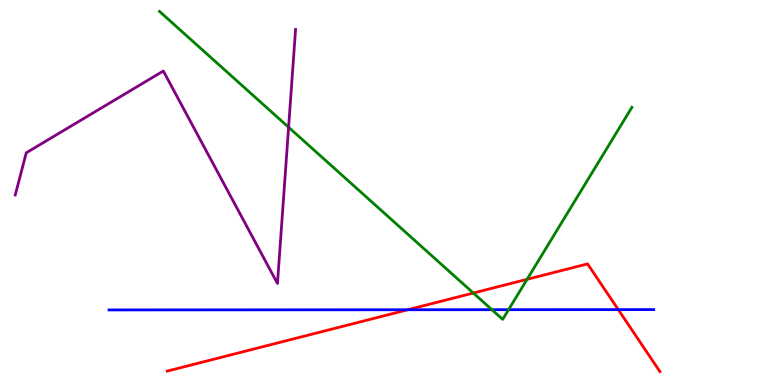[{'lines': ['blue', 'red'], 'intersections': [{'x': 5.26, 'y': 1.95}, {'x': 7.98, 'y': 1.96}]}, {'lines': ['green', 'red'], 'intersections': [{'x': 6.11, 'y': 2.39}, {'x': 6.8, 'y': 2.74}]}, {'lines': ['purple', 'red'], 'intersections': []}, {'lines': ['blue', 'green'], 'intersections': [{'x': 6.35, 'y': 1.96}, {'x': 6.56, 'y': 1.96}]}, {'lines': ['blue', 'purple'], 'intersections': []}, {'lines': ['green', 'purple'], 'intersections': [{'x': 3.72, 'y': 6.69}]}]